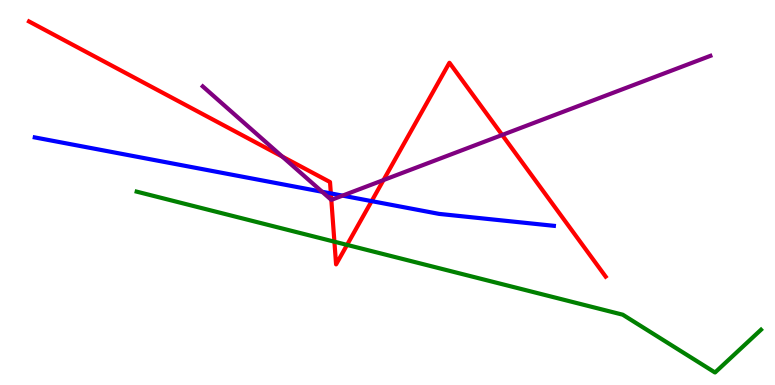[{'lines': ['blue', 'red'], 'intersections': [{'x': 4.27, 'y': 4.98}, {'x': 4.8, 'y': 4.78}]}, {'lines': ['green', 'red'], 'intersections': [{'x': 4.31, 'y': 3.72}, {'x': 4.48, 'y': 3.64}]}, {'lines': ['purple', 'red'], 'intersections': [{'x': 3.64, 'y': 5.93}, {'x': 4.28, 'y': 4.81}, {'x': 4.95, 'y': 5.32}, {'x': 6.48, 'y': 6.49}]}, {'lines': ['blue', 'green'], 'intersections': []}, {'lines': ['blue', 'purple'], 'intersections': [{'x': 4.16, 'y': 5.02}, {'x': 4.42, 'y': 4.92}]}, {'lines': ['green', 'purple'], 'intersections': []}]